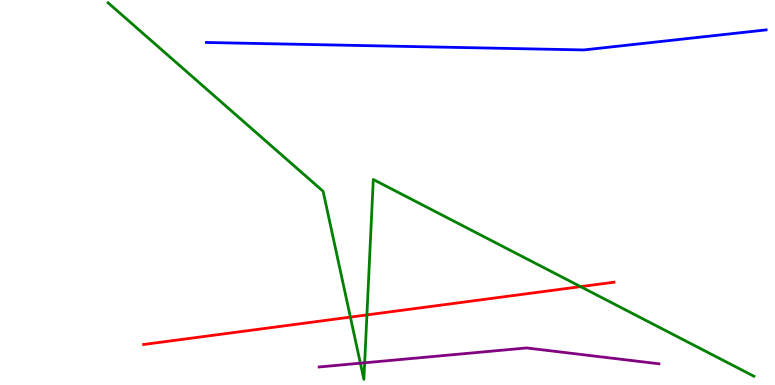[{'lines': ['blue', 'red'], 'intersections': []}, {'lines': ['green', 'red'], 'intersections': [{'x': 4.52, 'y': 1.76}, {'x': 4.73, 'y': 1.82}, {'x': 7.49, 'y': 2.55}]}, {'lines': ['purple', 'red'], 'intersections': []}, {'lines': ['blue', 'green'], 'intersections': []}, {'lines': ['blue', 'purple'], 'intersections': []}, {'lines': ['green', 'purple'], 'intersections': [{'x': 4.65, 'y': 0.566}, {'x': 4.71, 'y': 0.577}]}]